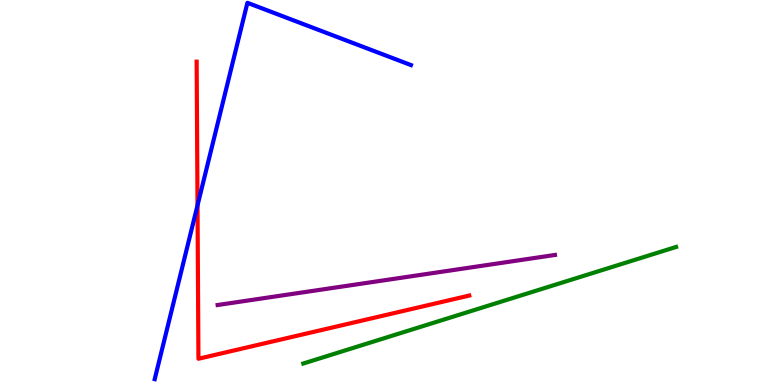[{'lines': ['blue', 'red'], 'intersections': [{'x': 2.55, 'y': 4.67}]}, {'lines': ['green', 'red'], 'intersections': []}, {'lines': ['purple', 'red'], 'intersections': []}, {'lines': ['blue', 'green'], 'intersections': []}, {'lines': ['blue', 'purple'], 'intersections': []}, {'lines': ['green', 'purple'], 'intersections': []}]